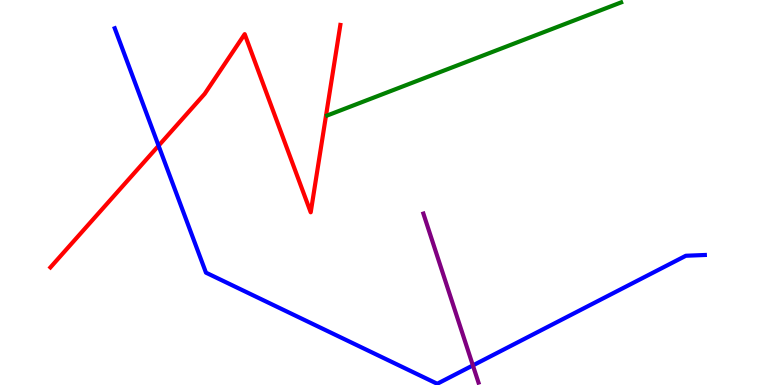[{'lines': ['blue', 'red'], 'intersections': [{'x': 2.05, 'y': 6.22}]}, {'lines': ['green', 'red'], 'intersections': []}, {'lines': ['purple', 'red'], 'intersections': []}, {'lines': ['blue', 'green'], 'intersections': []}, {'lines': ['blue', 'purple'], 'intersections': [{'x': 6.1, 'y': 0.509}]}, {'lines': ['green', 'purple'], 'intersections': []}]